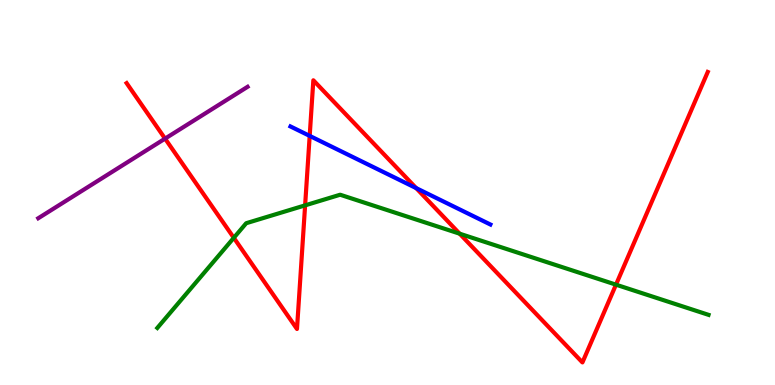[{'lines': ['blue', 'red'], 'intersections': [{'x': 4.0, 'y': 6.47}, {'x': 5.37, 'y': 5.11}]}, {'lines': ['green', 'red'], 'intersections': [{'x': 3.02, 'y': 3.82}, {'x': 3.94, 'y': 4.67}, {'x': 5.93, 'y': 3.93}, {'x': 7.95, 'y': 2.61}]}, {'lines': ['purple', 'red'], 'intersections': [{'x': 2.13, 'y': 6.4}]}, {'lines': ['blue', 'green'], 'intersections': []}, {'lines': ['blue', 'purple'], 'intersections': []}, {'lines': ['green', 'purple'], 'intersections': []}]